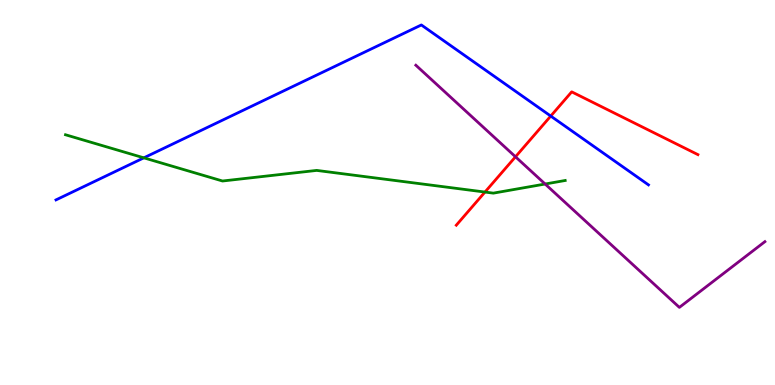[{'lines': ['blue', 'red'], 'intersections': [{'x': 7.11, 'y': 6.99}]}, {'lines': ['green', 'red'], 'intersections': [{'x': 6.26, 'y': 5.01}]}, {'lines': ['purple', 'red'], 'intersections': [{'x': 6.65, 'y': 5.93}]}, {'lines': ['blue', 'green'], 'intersections': [{'x': 1.86, 'y': 5.9}]}, {'lines': ['blue', 'purple'], 'intersections': []}, {'lines': ['green', 'purple'], 'intersections': [{'x': 7.03, 'y': 5.22}]}]